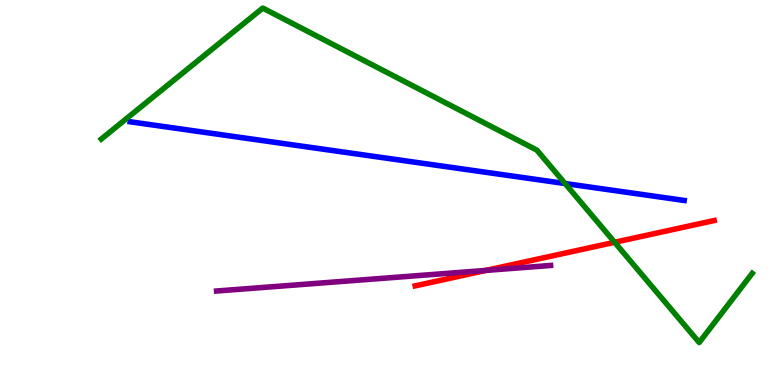[{'lines': ['blue', 'red'], 'intersections': []}, {'lines': ['green', 'red'], 'intersections': [{'x': 7.93, 'y': 3.71}]}, {'lines': ['purple', 'red'], 'intersections': [{'x': 6.27, 'y': 2.98}]}, {'lines': ['blue', 'green'], 'intersections': [{'x': 7.29, 'y': 5.23}]}, {'lines': ['blue', 'purple'], 'intersections': []}, {'lines': ['green', 'purple'], 'intersections': []}]